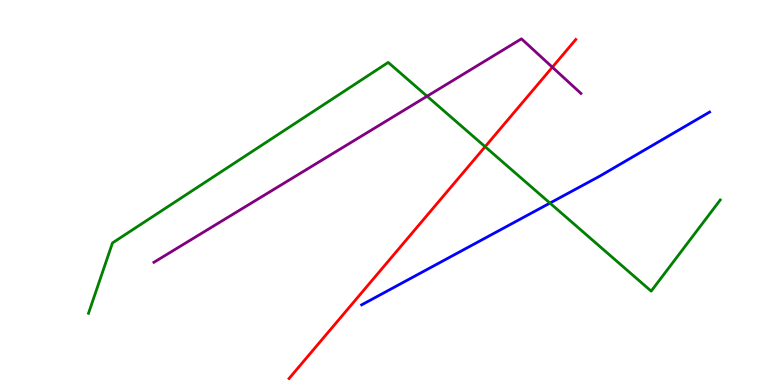[{'lines': ['blue', 'red'], 'intersections': []}, {'lines': ['green', 'red'], 'intersections': [{'x': 6.26, 'y': 6.19}]}, {'lines': ['purple', 'red'], 'intersections': [{'x': 7.13, 'y': 8.25}]}, {'lines': ['blue', 'green'], 'intersections': [{'x': 7.1, 'y': 4.73}]}, {'lines': ['blue', 'purple'], 'intersections': []}, {'lines': ['green', 'purple'], 'intersections': [{'x': 5.51, 'y': 7.5}]}]